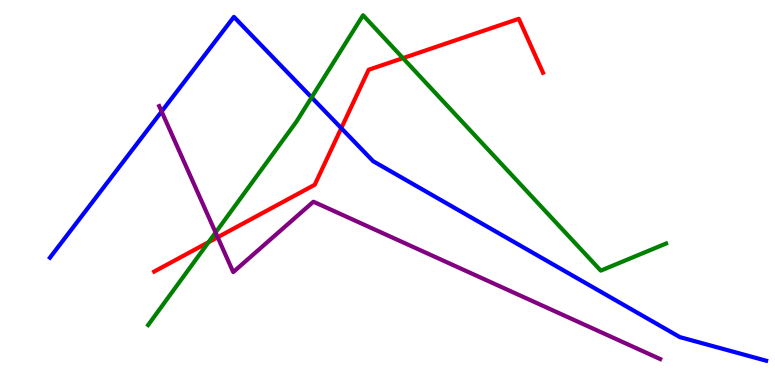[{'lines': ['blue', 'red'], 'intersections': [{'x': 4.4, 'y': 6.67}]}, {'lines': ['green', 'red'], 'intersections': [{'x': 2.69, 'y': 3.71}, {'x': 5.2, 'y': 8.49}]}, {'lines': ['purple', 'red'], 'intersections': [{'x': 2.81, 'y': 3.84}]}, {'lines': ['blue', 'green'], 'intersections': [{'x': 4.02, 'y': 7.47}]}, {'lines': ['blue', 'purple'], 'intersections': [{'x': 2.09, 'y': 7.1}]}, {'lines': ['green', 'purple'], 'intersections': [{'x': 2.78, 'y': 3.96}]}]